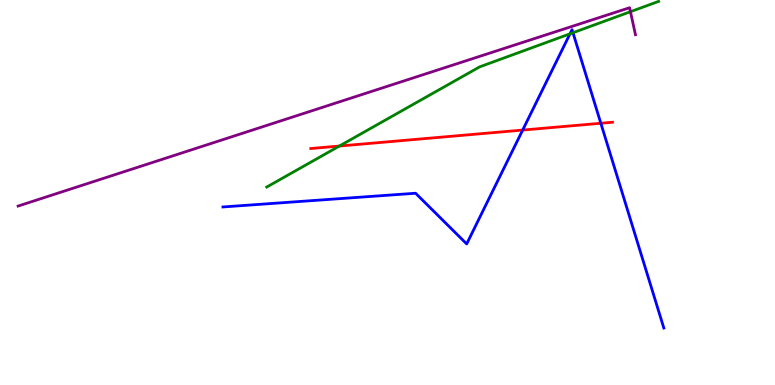[{'lines': ['blue', 'red'], 'intersections': [{'x': 6.74, 'y': 6.62}, {'x': 7.75, 'y': 6.8}]}, {'lines': ['green', 'red'], 'intersections': [{'x': 4.38, 'y': 6.21}]}, {'lines': ['purple', 'red'], 'intersections': []}, {'lines': ['blue', 'green'], 'intersections': [{'x': 7.35, 'y': 9.12}, {'x': 7.39, 'y': 9.15}]}, {'lines': ['blue', 'purple'], 'intersections': []}, {'lines': ['green', 'purple'], 'intersections': [{'x': 8.13, 'y': 9.7}]}]